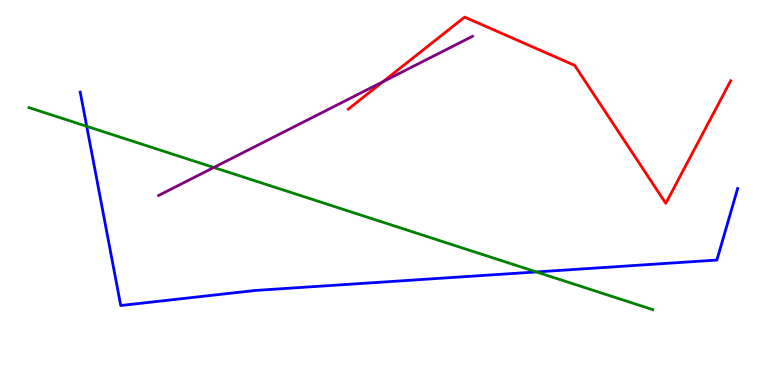[{'lines': ['blue', 'red'], 'intersections': []}, {'lines': ['green', 'red'], 'intersections': []}, {'lines': ['purple', 'red'], 'intersections': [{'x': 4.94, 'y': 7.88}]}, {'lines': ['blue', 'green'], 'intersections': [{'x': 1.12, 'y': 6.72}, {'x': 6.92, 'y': 2.94}]}, {'lines': ['blue', 'purple'], 'intersections': []}, {'lines': ['green', 'purple'], 'intersections': [{'x': 2.76, 'y': 5.65}]}]